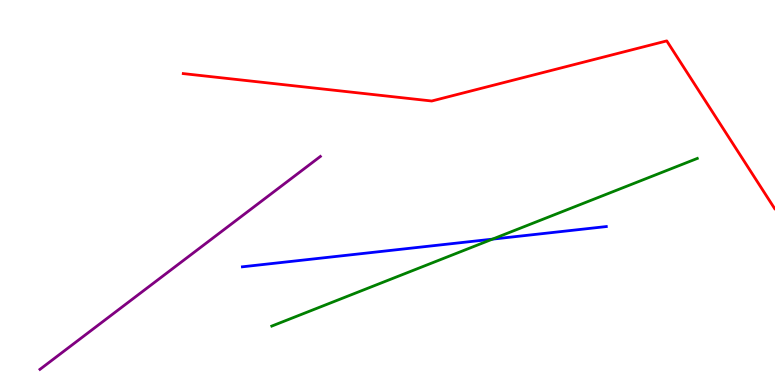[{'lines': ['blue', 'red'], 'intersections': []}, {'lines': ['green', 'red'], 'intersections': []}, {'lines': ['purple', 'red'], 'intersections': []}, {'lines': ['blue', 'green'], 'intersections': [{'x': 6.35, 'y': 3.79}]}, {'lines': ['blue', 'purple'], 'intersections': []}, {'lines': ['green', 'purple'], 'intersections': []}]